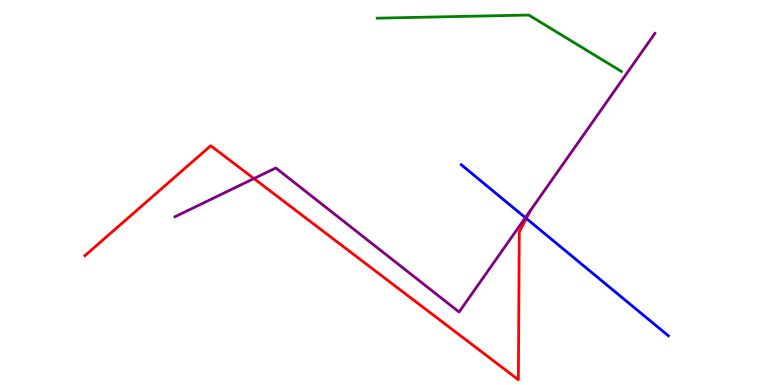[{'lines': ['blue', 'red'], 'intersections': [{'x': 6.79, 'y': 4.33}]}, {'lines': ['green', 'red'], 'intersections': []}, {'lines': ['purple', 'red'], 'intersections': [{'x': 3.28, 'y': 5.36}]}, {'lines': ['blue', 'green'], 'intersections': []}, {'lines': ['blue', 'purple'], 'intersections': [{'x': 6.78, 'y': 4.35}]}, {'lines': ['green', 'purple'], 'intersections': []}]